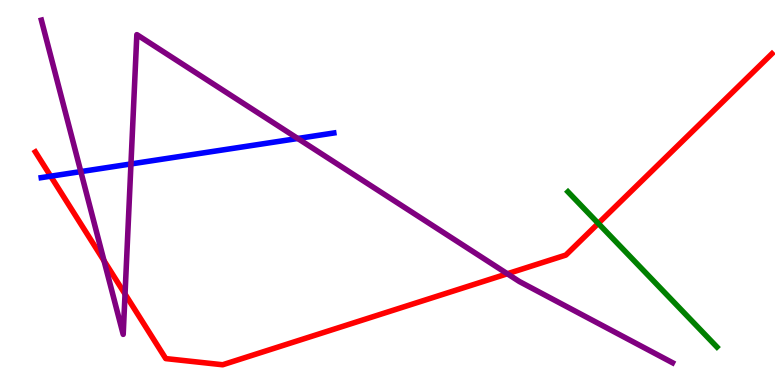[{'lines': ['blue', 'red'], 'intersections': [{'x': 0.654, 'y': 5.42}]}, {'lines': ['green', 'red'], 'intersections': [{'x': 7.72, 'y': 4.2}]}, {'lines': ['purple', 'red'], 'intersections': [{'x': 1.34, 'y': 3.23}, {'x': 1.61, 'y': 2.36}, {'x': 6.55, 'y': 2.89}]}, {'lines': ['blue', 'green'], 'intersections': []}, {'lines': ['blue', 'purple'], 'intersections': [{'x': 1.04, 'y': 5.54}, {'x': 1.69, 'y': 5.74}, {'x': 3.84, 'y': 6.4}]}, {'lines': ['green', 'purple'], 'intersections': []}]